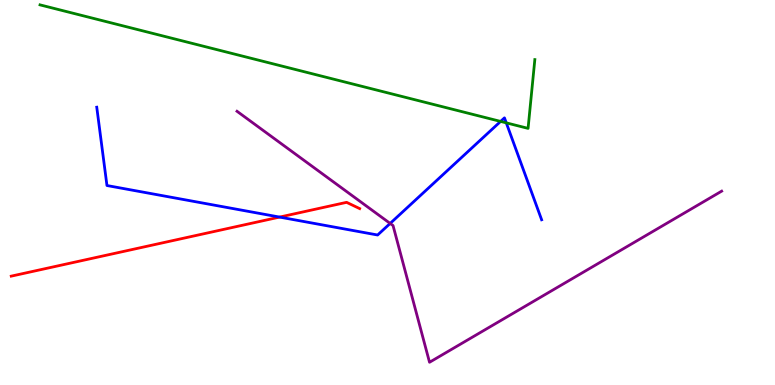[{'lines': ['blue', 'red'], 'intersections': [{'x': 3.61, 'y': 4.36}]}, {'lines': ['green', 'red'], 'intersections': []}, {'lines': ['purple', 'red'], 'intersections': []}, {'lines': ['blue', 'green'], 'intersections': [{'x': 6.46, 'y': 6.85}, {'x': 6.53, 'y': 6.81}]}, {'lines': ['blue', 'purple'], 'intersections': [{'x': 5.03, 'y': 4.2}]}, {'lines': ['green', 'purple'], 'intersections': []}]